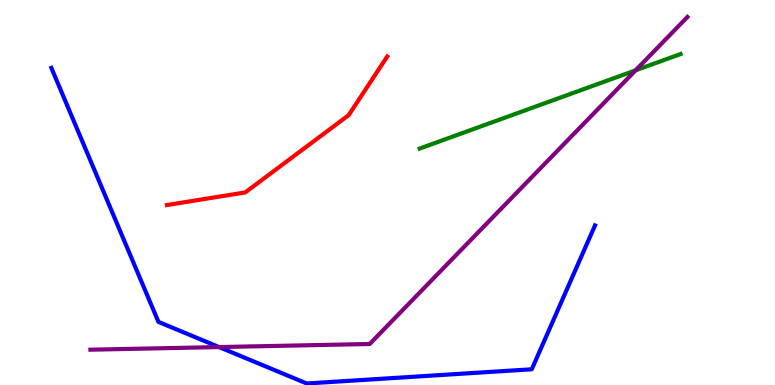[{'lines': ['blue', 'red'], 'intersections': []}, {'lines': ['green', 'red'], 'intersections': []}, {'lines': ['purple', 'red'], 'intersections': []}, {'lines': ['blue', 'green'], 'intersections': []}, {'lines': ['blue', 'purple'], 'intersections': [{'x': 2.83, 'y': 0.985}]}, {'lines': ['green', 'purple'], 'intersections': [{'x': 8.2, 'y': 8.17}]}]